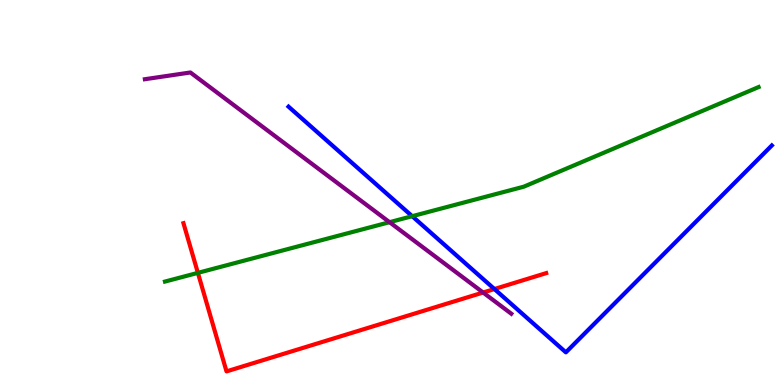[{'lines': ['blue', 'red'], 'intersections': [{'x': 6.38, 'y': 2.49}]}, {'lines': ['green', 'red'], 'intersections': [{'x': 2.55, 'y': 2.91}]}, {'lines': ['purple', 'red'], 'intersections': [{'x': 6.23, 'y': 2.4}]}, {'lines': ['blue', 'green'], 'intersections': [{'x': 5.32, 'y': 4.38}]}, {'lines': ['blue', 'purple'], 'intersections': []}, {'lines': ['green', 'purple'], 'intersections': [{'x': 5.03, 'y': 4.23}]}]